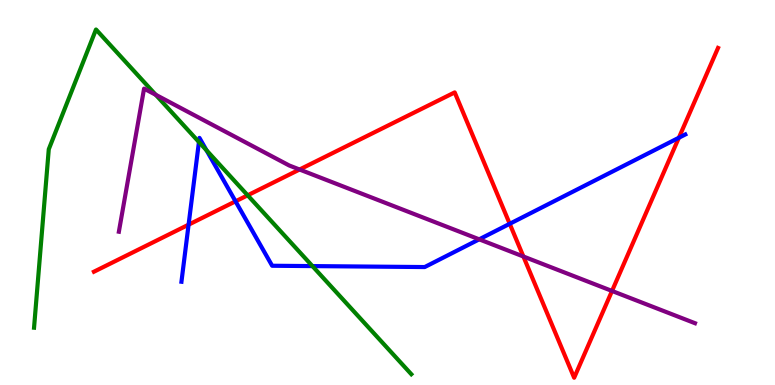[{'lines': ['blue', 'red'], 'intersections': [{'x': 2.43, 'y': 4.16}, {'x': 3.04, 'y': 4.77}, {'x': 6.58, 'y': 4.19}, {'x': 8.76, 'y': 6.42}]}, {'lines': ['green', 'red'], 'intersections': [{'x': 3.2, 'y': 4.93}]}, {'lines': ['purple', 'red'], 'intersections': [{'x': 3.87, 'y': 5.6}, {'x': 6.75, 'y': 3.34}, {'x': 7.9, 'y': 2.44}]}, {'lines': ['blue', 'green'], 'intersections': [{'x': 2.57, 'y': 6.31}, {'x': 2.67, 'y': 6.1}, {'x': 4.03, 'y': 3.09}]}, {'lines': ['blue', 'purple'], 'intersections': [{'x': 6.18, 'y': 3.78}]}, {'lines': ['green', 'purple'], 'intersections': [{'x': 2.01, 'y': 7.54}]}]